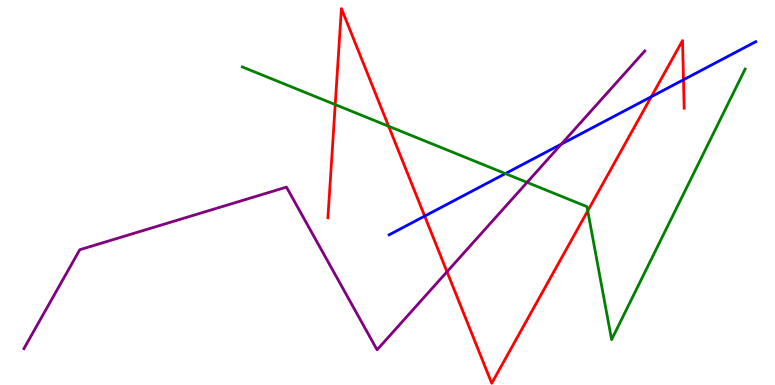[{'lines': ['blue', 'red'], 'intersections': [{'x': 5.48, 'y': 4.39}, {'x': 8.4, 'y': 7.49}, {'x': 8.82, 'y': 7.93}]}, {'lines': ['green', 'red'], 'intersections': [{'x': 4.33, 'y': 7.28}, {'x': 5.01, 'y': 6.72}, {'x': 7.58, 'y': 4.52}]}, {'lines': ['purple', 'red'], 'intersections': [{'x': 5.77, 'y': 2.94}]}, {'lines': ['blue', 'green'], 'intersections': [{'x': 6.52, 'y': 5.49}]}, {'lines': ['blue', 'purple'], 'intersections': [{'x': 7.24, 'y': 6.26}]}, {'lines': ['green', 'purple'], 'intersections': [{'x': 6.8, 'y': 5.26}]}]